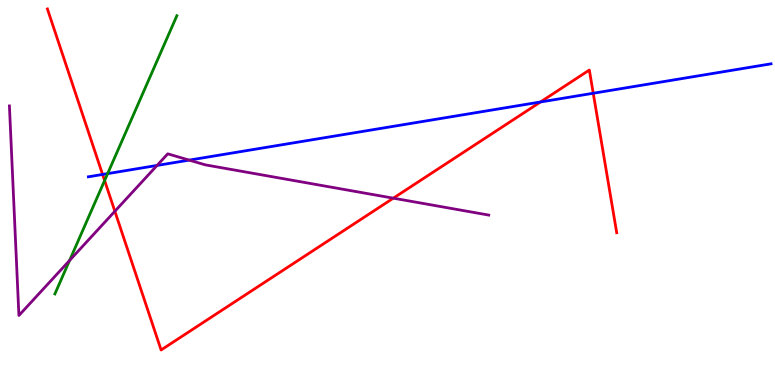[{'lines': ['blue', 'red'], 'intersections': [{'x': 1.32, 'y': 5.47}, {'x': 6.97, 'y': 7.35}, {'x': 7.65, 'y': 7.58}]}, {'lines': ['green', 'red'], 'intersections': [{'x': 1.35, 'y': 5.31}]}, {'lines': ['purple', 'red'], 'intersections': [{'x': 1.48, 'y': 4.51}, {'x': 5.08, 'y': 4.85}]}, {'lines': ['blue', 'green'], 'intersections': [{'x': 1.39, 'y': 5.49}]}, {'lines': ['blue', 'purple'], 'intersections': [{'x': 2.03, 'y': 5.7}, {'x': 2.44, 'y': 5.84}]}, {'lines': ['green', 'purple'], 'intersections': [{'x': 0.898, 'y': 3.23}]}]